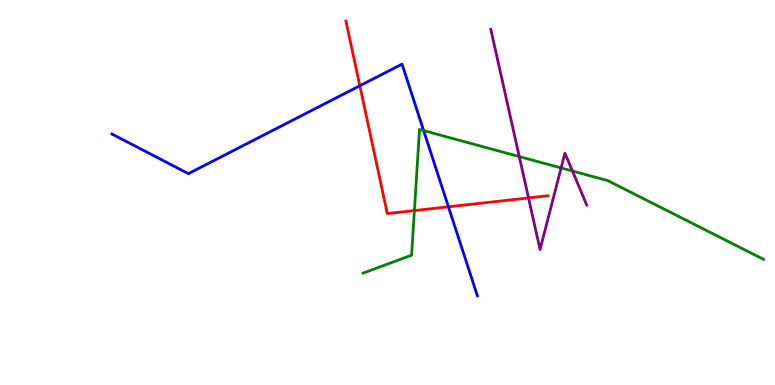[{'lines': ['blue', 'red'], 'intersections': [{'x': 4.64, 'y': 7.77}, {'x': 5.79, 'y': 4.63}]}, {'lines': ['green', 'red'], 'intersections': [{'x': 5.35, 'y': 4.53}]}, {'lines': ['purple', 'red'], 'intersections': [{'x': 6.82, 'y': 4.86}]}, {'lines': ['blue', 'green'], 'intersections': [{'x': 5.47, 'y': 6.61}]}, {'lines': ['blue', 'purple'], 'intersections': []}, {'lines': ['green', 'purple'], 'intersections': [{'x': 6.7, 'y': 5.93}, {'x': 7.24, 'y': 5.64}, {'x': 7.39, 'y': 5.56}]}]